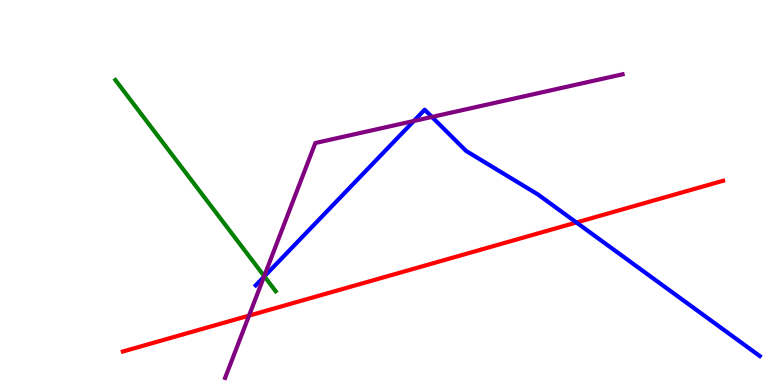[{'lines': ['blue', 'red'], 'intersections': [{'x': 7.44, 'y': 4.22}]}, {'lines': ['green', 'red'], 'intersections': []}, {'lines': ['purple', 'red'], 'intersections': [{'x': 3.21, 'y': 1.8}]}, {'lines': ['blue', 'green'], 'intersections': [{'x': 3.41, 'y': 2.82}]}, {'lines': ['blue', 'purple'], 'intersections': [{'x': 3.41, 'y': 2.81}, {'x': 5.34, 'y': 6.86}, {'x': 5.57, 'y': 6.96}]}, {'lines': ['green', 'purple'], 'intersections': [{'x': 3.41, 'y': 2.83}]}]